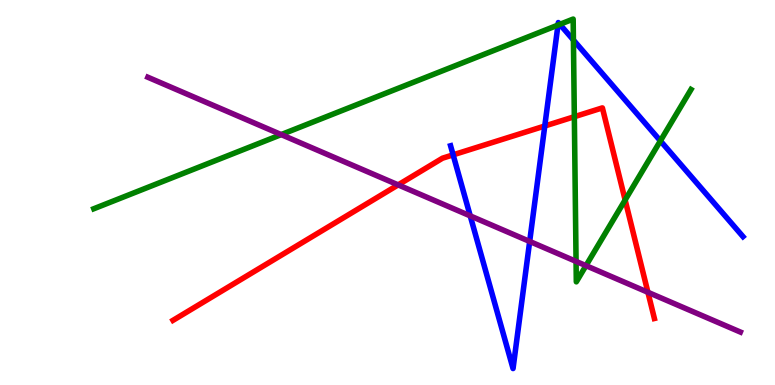[{'lines': ['blue', 'red'], 'intersections': [{'x': 5.85, 'y': 5.98}, {'x': 7.03, 'y': 6.73}]}, {'lines': ['green', 'red'], 'intersections': [{'x': 7.41, 'y': 6.97}, {'x': 8.07, 'y': 4.81}]}, {'lines': ['purple', 'red'], 'intersections': [{'x': 5.14, 'y': 5.2}, {'x': 8.36, 'y': 2.41}]}, {'lines': ['blue', 'green'], 'intersections': [{'x': 7.2, 'y': 9.35}, {'x': 7.22, 'y': 9.37}, {'x': 7.4, 'y': 8.96}, {'x': 8.52, 'y': 6.34}]}, {'lines': ['blue', 'purple'], 'intersections': [{'x': 6.07, 'y': 4.39}, {'x': 6.83, 'y': 3.73}]}, {'lines': ['green', 'purple'], 'intersections': [{'x': 3.63, 'y': 6.5}, {'x': 7.43, 'y': 3.21}, {'x': 7.56, 'y': 3.1}]}]